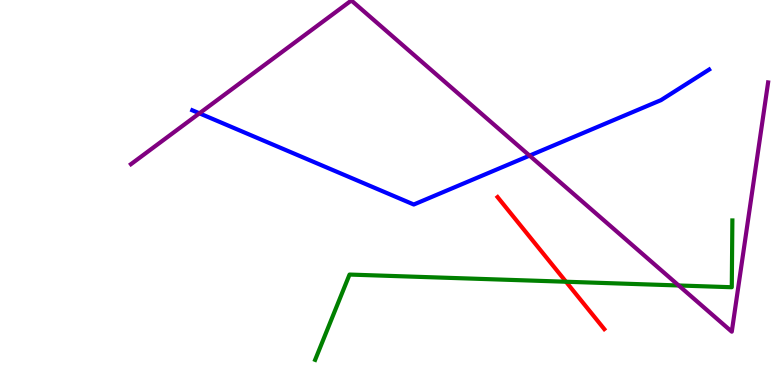[{'lines': ['blue', 'red'], 'intersections': []}, {'lines': ['green', 'red'], 'intersections': [{'x': 7.3, 'y': 2.68}]}, {'lines': ['purple', 'red'], 'intersections': []}, {'lines': ['blue', 'green'], 'intersections': []}, {'lines': ['blue', 'purple'], 'intersections': [{'x': 2.57, 'y': 7.06}, {'x': 6.83, 'y': 5.96}]}, {'lines': ['green', 'purple'], 'intersections': [{'x': 8.76, 'y': 2.59}]}]